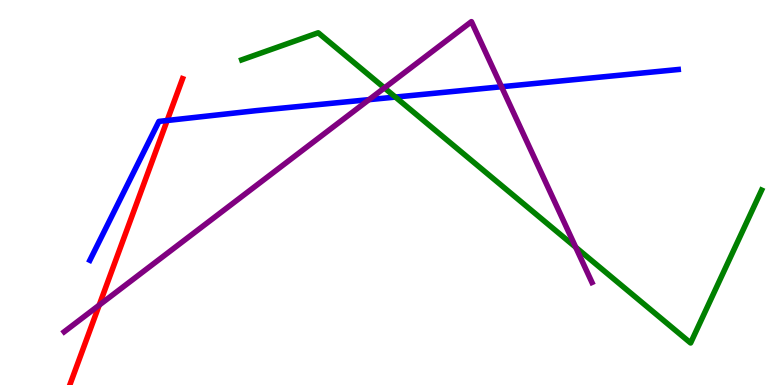[{'lines': ['blue', 'red'], 'intersections': [{'x': 2.16, 'y': 6.87}]}, {'lines': ['green', 'red'], 'intersections': []}, {'lines': ['purple', 'red'], 'intersections': [{'x': 1.28, 'y': 2.07}]}, {'lines': ['blue', 'green'], 'intersections': [{'x': 5.1, 'y': 7.48}]}, {'lines': ['blue', 'purple'], 'intersections': [{'x': 4.76, 'y': 7.41}, {'x': 6.47, 'y': 7.75}]}, {'lines': ['green', 'purple'], 'intersections': [{'x': 4.96, 'y': 7.72}, {'x': 7.43, 'y': 3.58}]}]